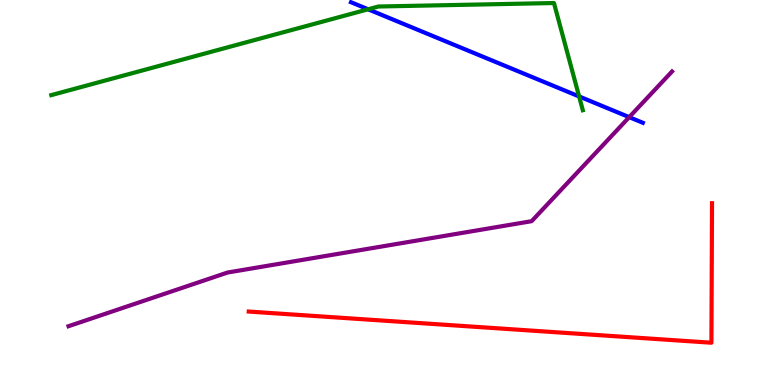[{'lines': ['blue', 'red'], 'intersections': []}, {'lines': ['green', 'red'], 'intersections': []}, {'lines': ['purple', 'red'], 'intersections': []}, {'lines': ['blue', 'green'], 'intersections': [{'x': 4.75, 'y': 9.76}, {'x': 7.47, 'y': 7.49}]}, {'lines': ['blue', 'purple'], 'intersections': [{'x': 8.12, 'y': 6.96}]}, {'lines': ['green', 'purple'], 'intersections': []}]